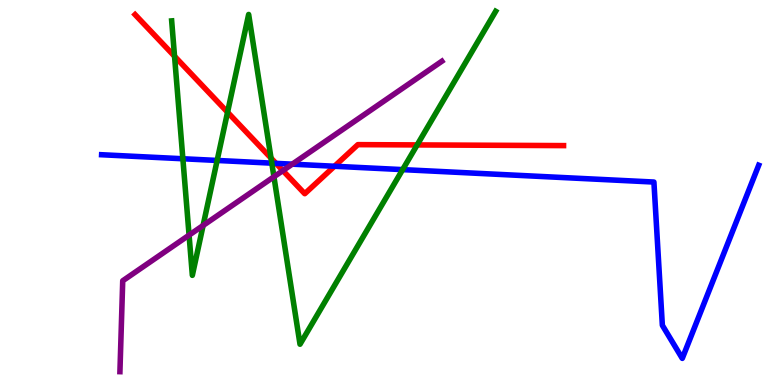[{'lines': ['blue', 'red'], 'intersections': [{'x': 3.56, 'y': 5.76}, {'x': 4.32, 'y': 5.68}]}, {'lines': ['green', 'red'], 'intersections': [{'x': 2.25, 'y': 8.54}, {'x': 2.94, 'y': 7.09}, {'x': 3.5, 'y': 5.89}, {'x': 5.38, 'y': 6.24}]}, {'lines': ['purple', 'red'], 'intersections': [{'x': 3.65, 'y': 5.57}]}, {'lines': ['blue', 'green'], 'intersections': [{'x': 2.36, 'y': 5.88}, {'x': 2.8, 'y': 5.83}, {'x': 3.51, 'y': 5.76}, {'x': 5.2, 'y': 5.59}]}, {'lines': ['blue', 'purple'], 'intersections': [{'x': 3.77, 'y': 5.74}]}, {'lines': ['green', 'purple'], 'intersections': [{'x': 2.44, 'y': 3.89}, {'x': 2.62, 'y': 4.14}, {'x': 3.53, 'y': 5.41}]}]